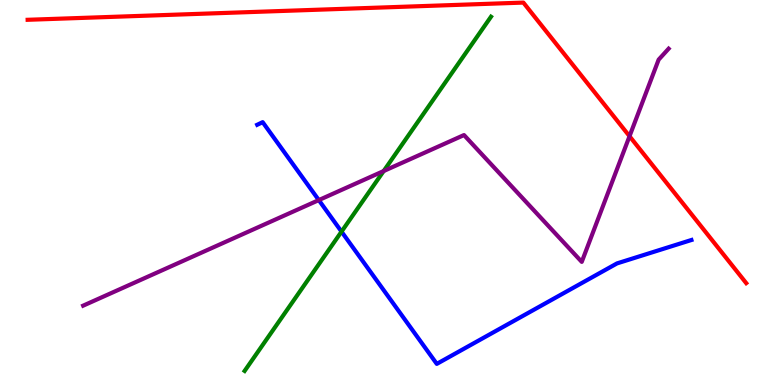[{'lines': ['blue', 'red'], 'intersections': []}, {'lines': ['green', 'red'], 'intersections': []}, {'lines': ['purple', 'red'], 'intersections': [{'x': 8.12, 'y': 6.46}]}, {'lines': ['blue', 'green'], 'intersections': [{'x': 4.41, 'y': 3.98}]}, {'lines': ['blue', 'purple'], 'intersections': [{'x': 4.11, 'y': 4.8}]}, {'lines': ['green', 'purple'], 'intersections': [{'x': 4.95, 'y': 5.56}]}]